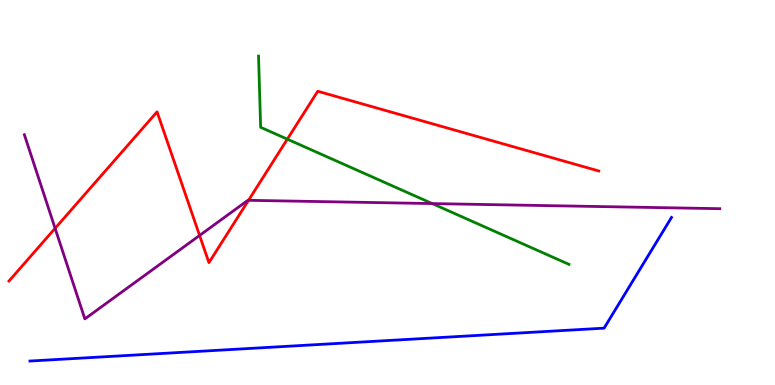[{'lines': ['blue', 'red'], 'intersections': []}, {'lines': ['green', 'red'], 'intersections': [{'x': 3.71, 'y': 6.39}]}, {'lines': ['purple', 'red'], 'intersections': [{'x': 0.711, 'y': 4.07}, {'x': 2.58, 'y': 3.88}, {'x': 3.21, 'y': 4.8}]}, {'lines': ['blue', 'green'], 'intersections': []}, {'lines': ['blue', 'purple'], 'intersections': []}, {'lines': ['green', 'purple'], 'intersections': [{'x': 5.58, 'y': 4.71}]}]